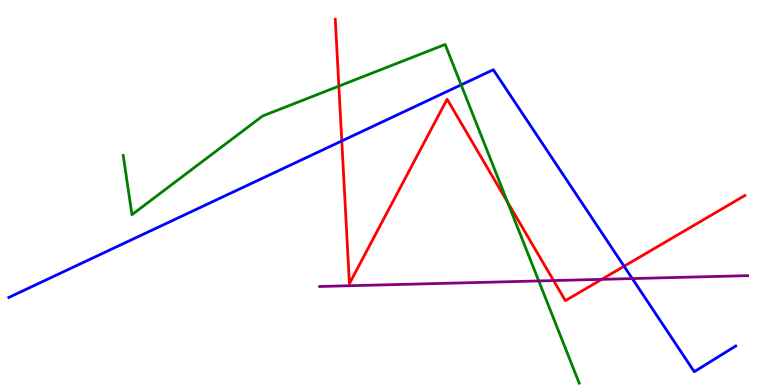[{'lines': ['blue', 'red'], 'intersections': [{'x': 4.41, 'y': 6.34}, {'x': 8.05, 'y': 3.08}]}, {'lines': ['green', 'red'], 'intersections': [{'x': 4.37, 'y': 7.76}, {'x': 6.55, 'y': 4.75}]}, {'lines': ['purple', 'red'], 'intersections': [{'x': 7.14, 'y': 2.71}, {'x': 7.76, 'y': 2.74}]}, {'lines': ['blue', 'green'], 'intersections': [{'x': 5.95, 'y': 7.8}]}, {'lines': ['blue', 'purple'], 'intersections': [{'x': 8.16, 'y': 2.76}]}, {'lines': ['green', 'purple'], 'intersections': [{'x': 6.95, 'y': 2.7}]}]